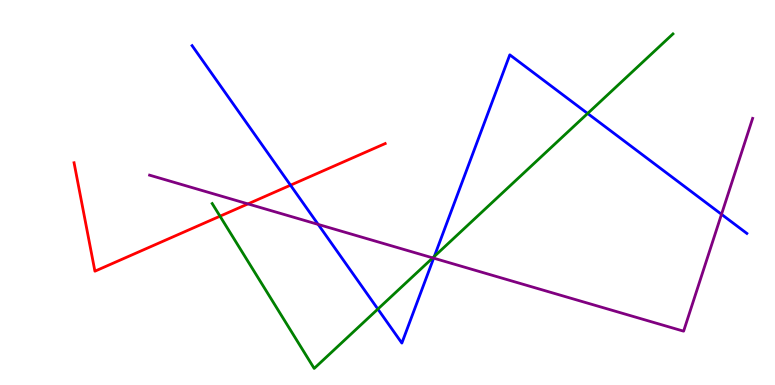[{'lines': ['blue', 'red'], 'intersections': [{'x': 3.75, 'y': 5.19}]}, {'lines': ['green', 'red'], 'intersections': [{'x': 2.84, 'y': 4.38}]}, {'lines': ['purple', 'red'], 'intersections': [{'x': 3.2, 'y': 4.7}]}, {'lines': ['blue', 'green'], 'intersections': [{'x': 4.88, 'y': 1.97}, {'x': 5.6, 'y': 3.34}, {'x': 7.58, 'y': 7.05}]}, {'lines': ['blue', 'purple'], 'intersections': [{'x': 4.11, 'y': 4.17}, {'x': 5.6, 'y': 3.29}, {'x': 9.31, 'y': 4.43}]}, {'lines': ['green', 'purple'], 'intersections': [{'x': 5.58, 'y': 3.3}]}]